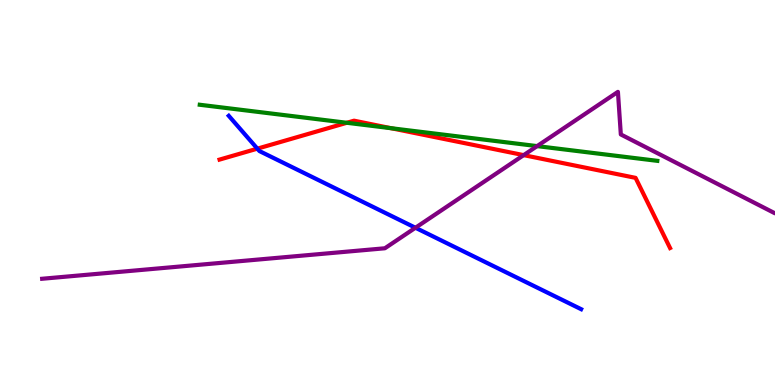[{'lines': ['blue', 'red'], 'intersections': [{'x': 3.32, 'y': 6.14}]}, {'lines': ['green', 'red'], 'intersections': [{'x': 4.48, 'y': 6.81}, {'x': 5.05, 'y': 6.67}]}, {'lines': ['purple', 'red'], 'intersections': [{'x': 6.76, 'y': 5.97}]}, {'lines': ['blue', 'green'], 'intersections': []}, {'lines': ['blue', 'purple'], 'intersections': [{'x': 5.36, 'y': 4.08}]}, {'lines': ['green', 'purple'], 'intersections': [{'x': 6.93, 'y': 6.21}]}]